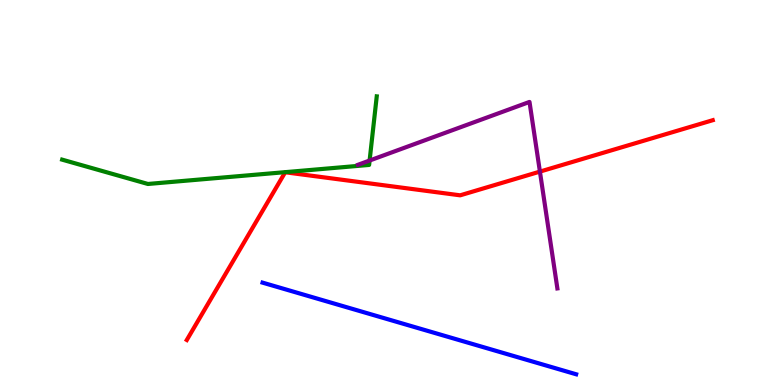[{'lines': ['blue', 'red'], 'intersections': []}, {'lines': ['green', 'red'], 'intersections': []}, {'lines': ['purple', 'red'], 'intersections': [{'x': 6.97, 'y': 5.54}]}, {'lines': ['blue', 'green'], 'intersections': []}, {'lines': ['blue', 'purple'], 'intersections': []}, {'lines': ['green', 'purple'], 'intersections': [{'x': 4.77, 'y': 5.83}]}]